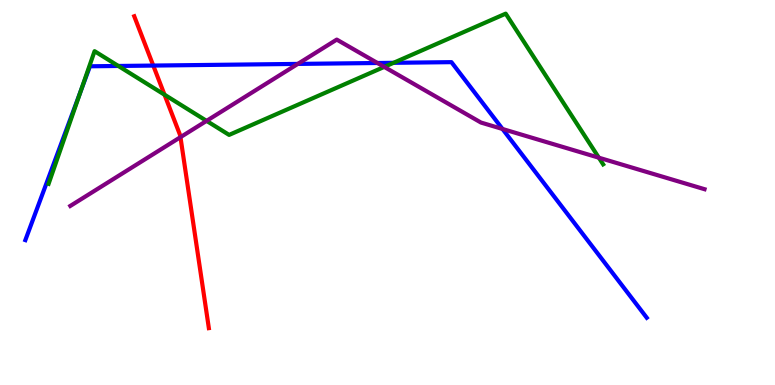[{'lines': ['blue', 'red'], 'intersections': [{'x': 1.98, 'y': 8.3}]}, {'lines': ['green', 'red'], 'intersections': [{'x': 2.12, 'y': 7.54}]}, {'lines': ['purple', 'red'], 'intersections': [{'x': 2.33, 'y': 6.44}]}, {'lines': ['blue', 'green'], 'intersections': [{'x': 1.04, 'y': 7.63}, {'x': 1.53, 'y': 8.29}, {'x': 5.08, 'y': 8.37}]}, {'lines': ['blue', 'purple'], 'intersections': [{'x': 3.84, 'y': 8.34}, {'x': 4.87, 'y': 8.36}, {'x': 6.48, 'y': 6.65}]}, {'lines': ['green', 'purple'], 'intersections': [{'x': 2.67, 'y': 6.86}, {'x': 4.96, 'y': 8.26}, {'x': 7.73, 'y': 5.9}]}]